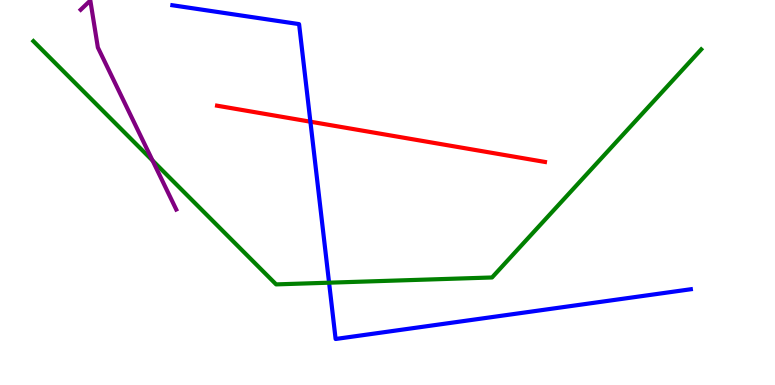[{'lines': ['blue', 'red'], 'intersections': [{'x': 4.01, 'y': 6.84}]}, {'lines': ['green', 'red'], 'intersections': []}, {'lines': ['purple', 'red'], 'intersections': []}, {'lines': ['blue', 'green'], 'intersections': [{'x': 4.25, 'y': 2.66}]}, {'lines': ['blue', 'purple'], 'intersections': []}, {'lines': ['green', 'purple'], 'intersections': [{'x': 1.97, 'y': 5.83}]}]